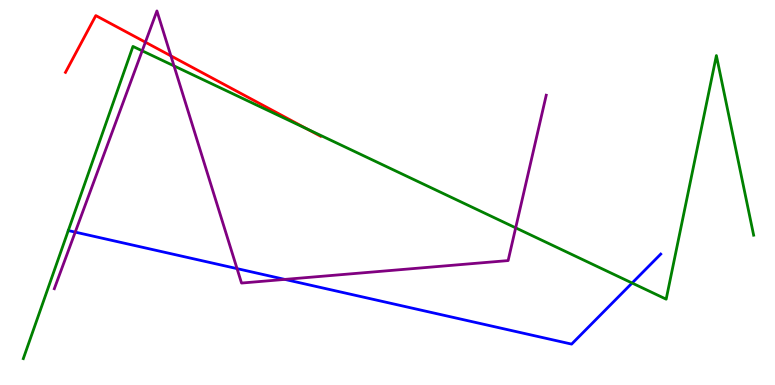[{'lines': ['blue', 'red'], 'intersections': []}, {'lines': ['green', 'red'], 'intersections': [{'x': 3.96, 'y': 6.65}]}, {'lines': ['purple', 'red'], 'intersections': [{'x': 1.88, 'y': 8.9}, {'x': 2.21, 'y': 8.55}]}, {'lines': ['blue', 'green'], 'intersections': [{'x': 8.16, 'y': 2.65}]}, {'lines': ['blue', 'purple'], 'intersections': [{'x': 0.971, 'y': 3.97}, {'x': 3.06, 'y': 3.02}, {'x': 3.68, 'y': 2.74}]}, {'lines': ['green', 'purple'], 'intersections': [{'x': 1.83, 'y': 8.68}, {'x': 2.25, 'y': 8.29}, {'x': 6.65, 'y': 4.08}]}]